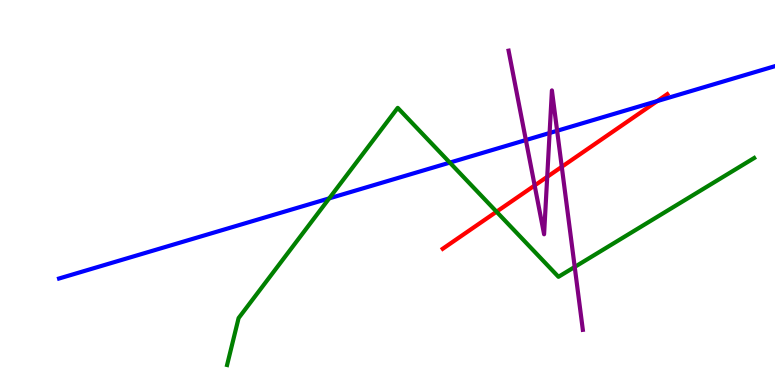[{'lines': ['blue', 'red'], 'intersections': [{'x': 8.48, 'y': 7.37}]}, {'lines': ['green', 'red'], 'intersections': [{'x': 6.41, 'y': 4.5}]}, {'lines': ['purple', 'red'], 'intersections': [{'x': 6.9, 'y': 5.18}, {'x': 7.06, 'y': 5.41}, {'x': 7.25, 'y': 5.67}]}, {'lines': ['blue', 'green'], 'intersections': [{'x': 4.25, 'y': 4.85}, {'x': 5.8, 'y': 5.78}]}, {'lines': ['blue', 'purple'], 'intersections': [{'x': 6.79, 'y': 6.36}, {'x': 7.09, 'y': 6.55}, {'x': 7.19, 'y': 6.6}]}, {'lines': ['green', 'purple'], 'intersections': [{'x': 7.42, 'y': 3.07}]}]